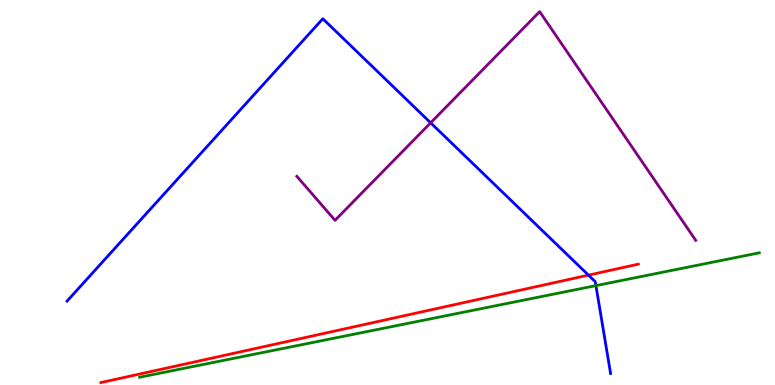[{'lines': ['blue', 'red'], 'intersections': [{'x': 7.59, 'y': 2.85}]}, {'lines': ['green', 'red'], 'intersections': []}, {'lines': ['purple', 'red'], 'intersections': []}, {'lines': ['blue', 'green'], 'intersections': [{'x': 7.69, 'y': 2.58}]}, {'lines': ['blue', 'purple'], 'intersections': [{'x': 5.56, 'y': 6.81}]}, {'lines': ['green', 'purple'], 'intersections': []}]